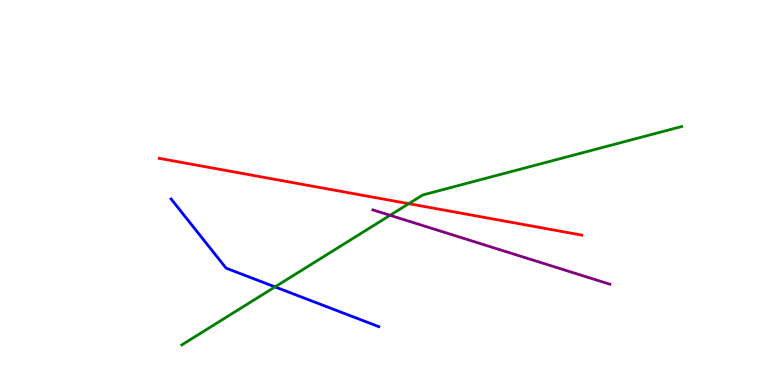[{'lines': ['blue', 'red'], 'intersections': []}, {'lines': ['green', 'red'], 'intersections': [{'x': 5.27, 'y': 4.71}]}, {'lines': ['purple', 'red'], 'intersections': []}, {'lines': ['blue', 'green'], 'intersections': [{'x': 3.55, 'y': 2.55}]}, {'lines': ['blue', 'purple'], 'intersections': []}, {'lines': ['green', 'purple'], 'intersections': [{'x': 5.03, 'y': 4.41}]}]